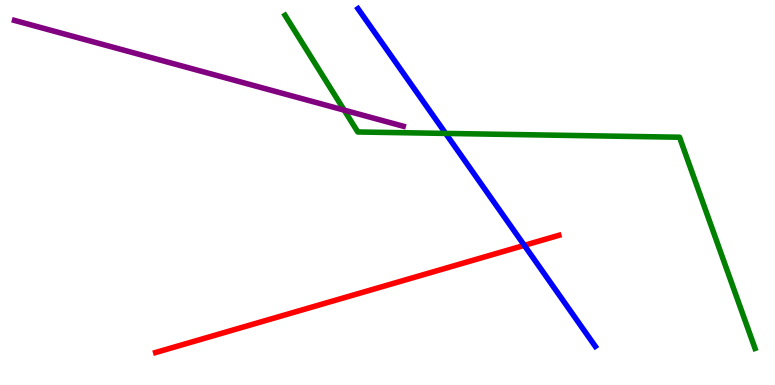[{'lines': ['blue', 'red'], 'intersections': [{'x': 6.77, 'y': 3.63}]}, {'lines': ['green', 'red'], 'intersections': []}, {'lines': ['purple', 'red'], 'intersections': []}, {'lines': ['blue', 'green'], 'intersections': [{'x': 5.75, 'y': 6.53}]}, {'lines': ['blue', 'purple'], 'intersections': []}, {'lines': ['green', 'purple'], 'intersections': [{'x': 4.44, 'y': 7.14}]}]